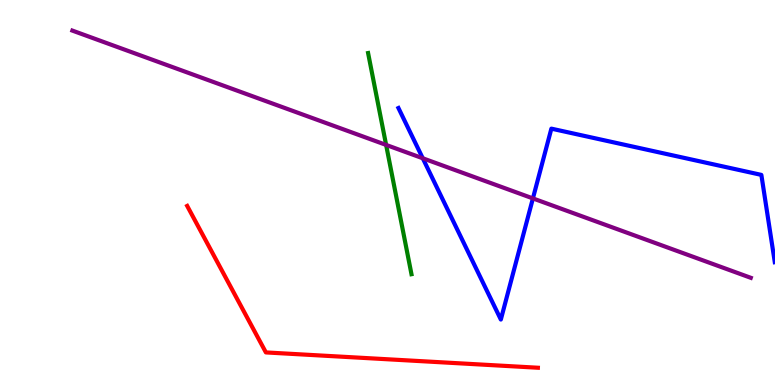[{'lines': ['blue', 'red'], 'intersections': []}, {'lines': ['green', 'red'], 'intersections': []}, {'lines': ['purple', 'red'], 'intersections': []}, {'lines': ['blue', 'green'], 'intersections': []}, {'lines': ['blue', 'purple'], 'intersections': [{'x': 5.46, 'y': 5.89}, {'x': 6.88, 'y': 4.85}]}, {'lines': ['green', 'purple'], 'intersections': [{'x': 4.98, 'y': 6.24}]}]